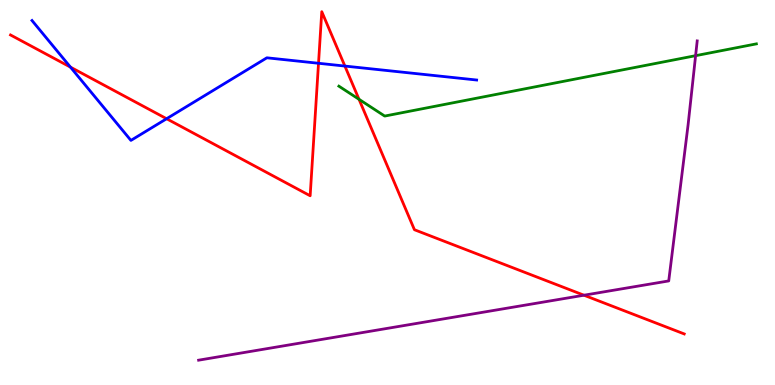[{'lines': ['blue', 'red'], 'intersections': [{'x': 0.909, 'y': 8.26}, {'x': 2.15, 'y': 6.92}, {'x': 4.11, 'y': 8.36}, {'x': 4.45, 'y': 8.28}]}, {'lines': ['green', 'red'], 'intersections': [{'x': 4.63, 'y': 7.42}]}, {'lines': ['purple', 'red'], 'intersections': [{'x': 7.54, 'y': 2.33}]}, {'lines': ['blue', 'green'], 'intersections': []}, {'lines': ['blue', 'purple'], 'intersections': []}, {'lines': ['green', 'purple'], 'intersections': [{'x': 8.98, 'y': 8.55}]}]